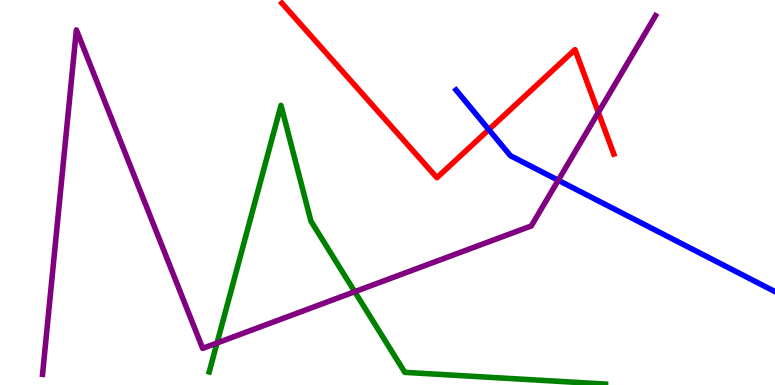[{'lines': ['blue', 'red'], 'intersections': [{'x': 6.31, 'y': 6.63}]}, {'lines': ['green', 'red'], 'intersections': []}, {'lines': ['purple', 'red'], 'intersections': [{'x': 7.72, 'y': 7.08}]}, {'lines': ['blue', 'green'], 'intersections': []}, {'lines': ['blue', 'purple'], 'intersections': [{'x': 7.2, 'y': 5.32}]}, {'lines': ['green', 'purple'], 'intersections': [{'x': 2.8, 'y': 1.09}, {'x': 4.58, 'y': 2.42}]}]